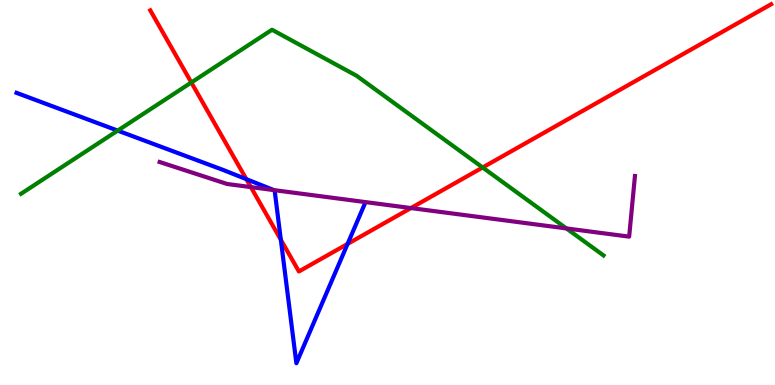[{'lines': ['blue', 'red'], 'intersections': [{'x': 3.18, 'y': 5.35}, {'x': 3.62, 'y': 3.77}, {'x': 4.48, 'y': 3.66}]}, {'lines': ['green', 'red'], 'intersections': [{'x': 2.47, 'y': 7.86}, {'x': 6.23, 'y': 5.65}]}, {'lines': ['purple', 'red'], 'intersections': [{'x': 3.24, 'y': 5.14}, {'x': 5.3, 'y': 4.6}]}, {'lines': ['blue', 'green'], 'intersections': [{'x': 1.52, 'y': 6.61}]}, {'lines': ['blue', 'purple'], 'intersections': [{'x': 3.53, 'y': 5.06}]}, {'lines': ['green', 'purple'], 'intersections': [{'x': 7.31, 'y': 4.07}]}]